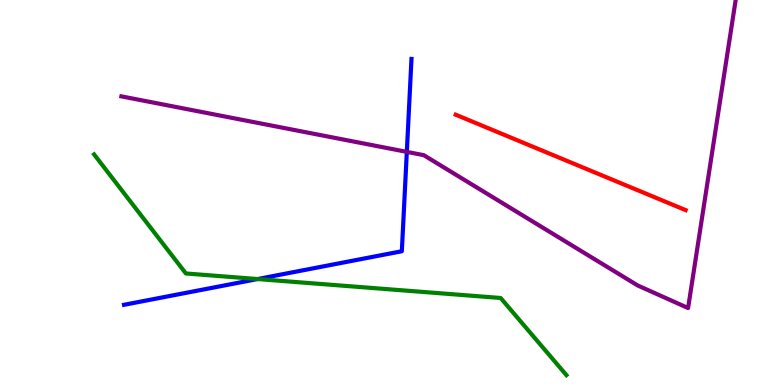[{'lines': ['blue', 'red'], 'intersections': []}, {'lines': ['green', 'red'], 'intersections': []}, {'lines': ['purple', 'red'], 'intersections': []}, {'lines': ['blue', 'green'], 'intersections': [{'x': 3.32, 'y': 2.75}]}, {'lines': ['blue', 'purple'], 'intersections': [{'x': 5.25, 'y': 6.06}]}, {'lines': ['green', 'purple'], 'intersections': []}]